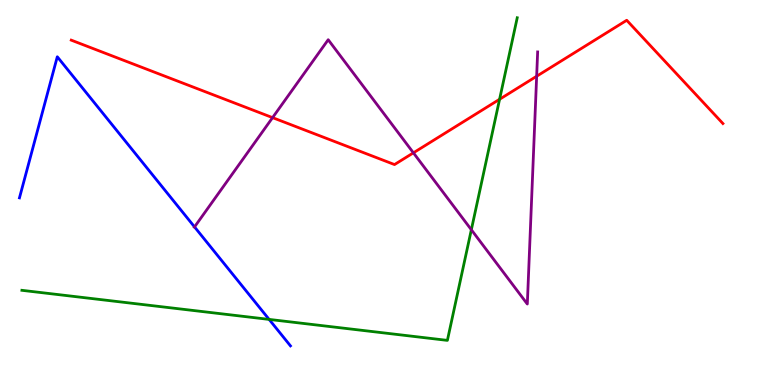[{'lines': ['blue', 'red'], 'intersections': []}, {'lines': ['green', 'red'], 'intersections': [{'x': 6.45, 'y': 7.42}]}, {'lines': ['purple', 'red'], 'intersections': [{'x': 3.52, 'y': 6.94}, {'x': 5.33, 'y': 6.03}, {'x': 6.92, 'y': 8.02}]}, {'lines': ['blue', 'green'], 'intersections': [{'x': 3.47, 'y': 1.7}]}, {'lines': ['blue', 'purple'], 'intersections': [{'x': 2.51, 'y': 4.11}]}, {'lines': ['green', 'purple'], 'intersections': [{'x': 6.08, 'y': 4.03}]}]